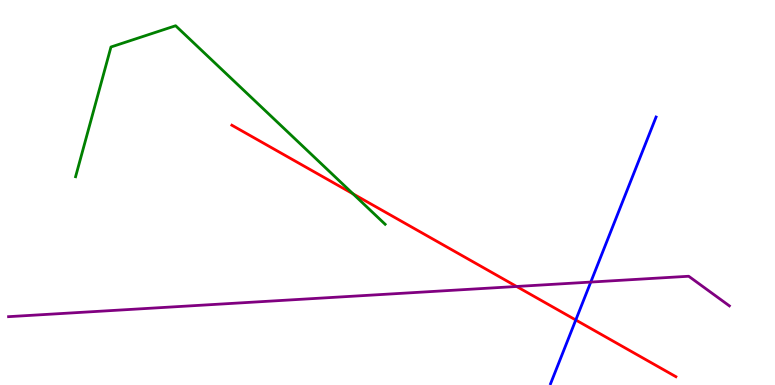[{'lines': ['blue', 'red'], 'intersections': [{'x': 7.43, 'y': 1.69}]}, {'lines': ['green', 'red'], 'intersections': [{'x': 4.56, 'y': 4.97}]}, {'lines': ['purple', 'red'], 'intersections': [{'x': 6.67, 'y': 2.56}]}, {'lines': ['blue', 'green'], 'intersections': []}, {'lines': ['blue', 'purple'], 'intersections': [{'x': 7.62, 'y': 2.67}]}, {'lines': ['green', 'purple'], 'intersections': []}]